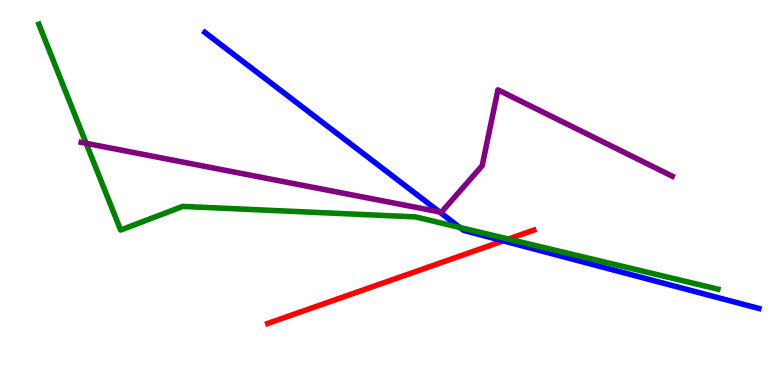[{'lines': ['blue', 'red'], 'intersections': [{'x': 6.49, 'y': 3.74}]}, {'lines': ['green', 'red'], 'intersections': [{'x': 6.56, 'y': 3.79}]}, {'lines': ['purple', 'red'], 'intersections': []}, {'lines': ['blue', 'green'], 'intersections': [{'x': 5.93, 'y': 4.09}]}, {'lines': ['blue', 'purple'], 'intersections': [{'x': 5.67, 'y': 4.5}]}, {'lines': ['green', 'purple'], 'intersections': [{'x': 1.11, 'y': 6.28}]}]